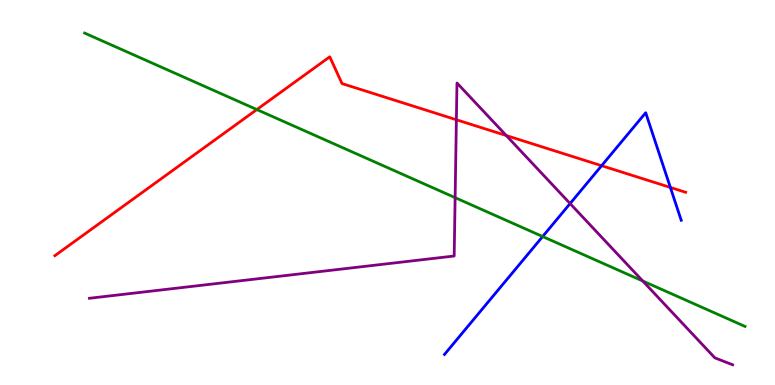[{'lines': ['blue', 'red'], 'intersections': [{'x': 7.76, 'y': 5.7}, {'x': 8.65, 'y': 5.13}]}, {'lines': ['green', 'red'], 'intersections': [{'x': 3.31, 'y': 7.15}]}, {'lines': ['purple', 'red'], 'intersections': [{'x': 5.89, 'y': 6.89}, {'x': 6.53, 'y': 6.48}]}, {'lines': ['blue', 'green'], 'intersections': [{'x': 7.0, 'y': 3.86}]}, {'lines': ['blue', 'purple'], 'intersections': [{'x': 7.36, 'y': 4.71}]}, {'lines': ['green', 'purple'], 'intersections': [{'x': 5.87, 'y': 4.87}, {'x': 8.29, 'y': 2.7}]}]